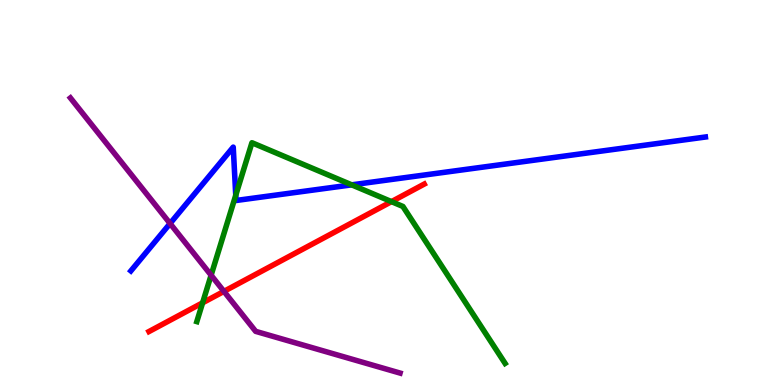[{'lines': ['blue', 'red'], 'intersections': []}, {'lines': ['green', 'red'], 'intersections': [{'x': 2.61, 'y': 2.13}, {'x': 5.05, 'y': 4.76}]}, {'lines': ['purple', 'red'], 'intersections': [{'x': 2.89, 'y': 2.43}]}, {'lines': ['blue', 'green'], 'intersections': [{'x': 3.04, 'y': 4.93}, {'x': 4.54, 'y': 5.2}]}, {'lines': ['blue', 'purple'], 'intersections': [{'x': 2.19, 'y': 4.19}]}, {'lines': ['green', 'purple'], 'intersections': [{'x': 2.72, 'y': 2.85}]}]